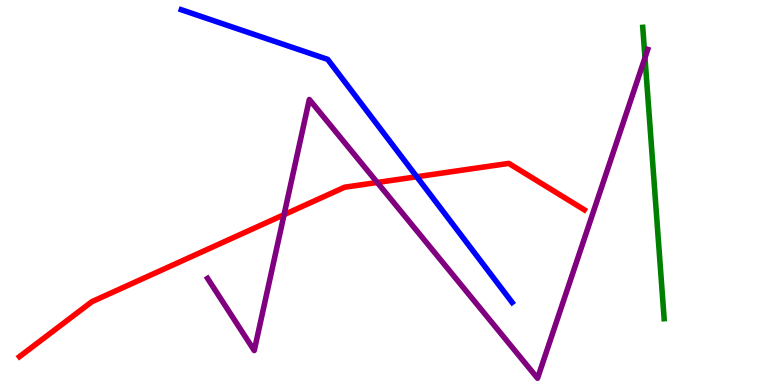[{'lines': ['blue', 'red'], 'intersections': [{'x': 5.38, 'y': 5.41}]}, {'lines': ['green', 'red'], 'intersections': []}, {'lines': ['purple', 'red'], 'intersections': [{'x': 3.67, 'y': 4.42}, {'x': 4.87, 'y': 5.26}]}, {'lines': ['blue', 'green'], 'intersections': []}, {'lines': ['blue', 'purple'], 'intersections': []}, {'lines': ['green', 'purple'], 'intersections': [{'x': 8.32, 'y': 8.5}]}]